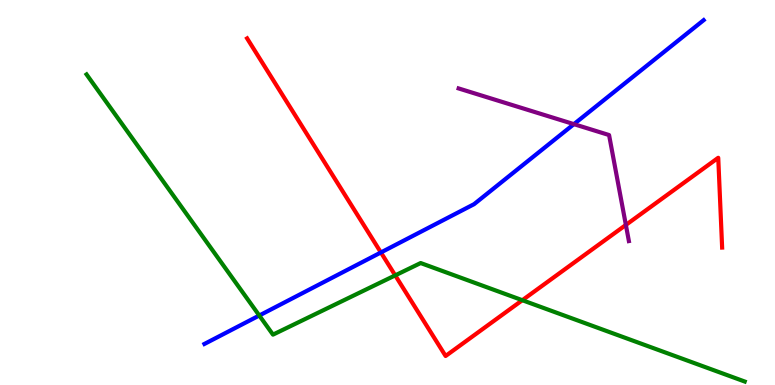[{'lines': ['blue', 'red'], 'intersections': [{'x': 4.91, 'y': 3.44}]}, {'lines': ['green', 'red'], 'intersections': [{'x': 5.1, 'y': 2.85}, {'x': 6.74, 'y': 2.2}]}, {'lines': ['purple', 'red'], 'intersections': [{'x': 8.08, 'y': 4.16}]}, {'lines': ['blue', 'green'], 'intersections': [{'x': 3.35, 'y': 1.8}]}, {'lines': ['blue', 'purple'], 'intersections': [{'x': 7.41, 'y': 6.78}]}, {'lines': ['green', 'purple'], 'intersections': []}]